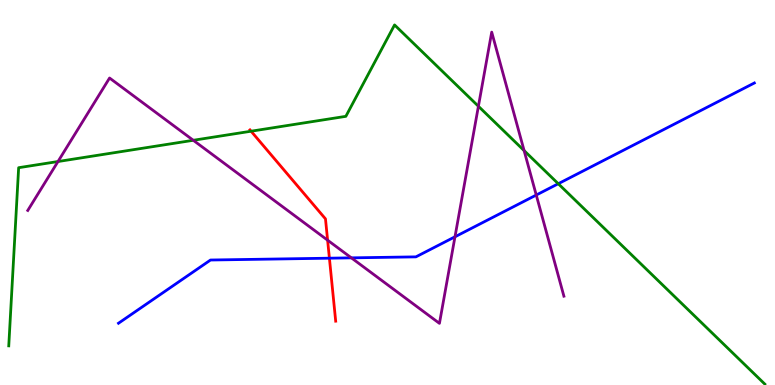[{'lines': ['blue', 'red'], 'intersections': [{'x': 4.25, 'y': 3.29}]}, {'lines': ['green', 'red'], 'intersections': [{'x': 3.24, 'y': 6.59}]}, {'lines': ['purple', 'red'], 'intersections': [{'x': 4.23, 'y': 3.76}]}, {'lines': ['blue', 'green'], 'intersections': [{'x': 7.2, 'y': 5.23}]}, {'lines': ['blue', 'purple'], 'intersections': [{'x': 4.53, 'y': 3.3}, {'x': 5.87, 'y': 3.85}, {'x': 6.92, 'y': 4.93}]}, {'lines': ['green', 'purple'], 'intersections': [{'x': 0.748, 'y': 5.8}, {'x': 2.49, 'y': 6.36}, {'x': 6.17, 'y': 7.24}, {'x': 6.76, 'y': 6.09}]}]